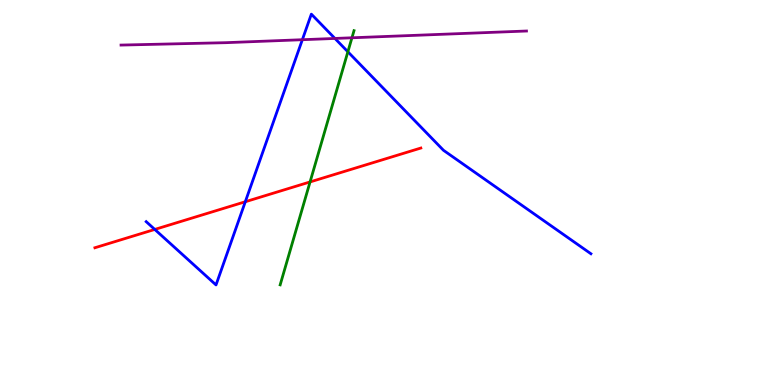[{'lines': ['blue', 'red'], 'intersections': [{'x': 2.0, 'y': 4.04}, {'x': 3.17, 'y': 4.76}]}, {'lines': ['green', 'red'], 'intersections': [{'x': 4.0, 'y': 5.27}]}, {'lines': ['purple', 'red'], 'intersections': []}, {'lines': ['blue', 'green'], 'intersections': [{'x': 4.49, 'y': 8.66}]}, {'lines': ['blue', 'purple'], 'intersections': [{'x': 3.9, 'y': 8.97}, {'x': 4.32, 'y': 9.0}]}, {'lines': ['green', 'purple'], 'intersections': [{'x': 4.54, 'y': 9.02}]}]